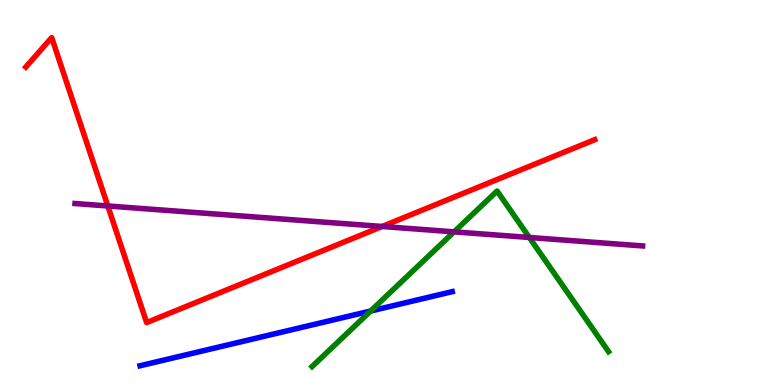[{'lines': ['blue', 'red'], 'intersections': []}, {'lines': ['green', 'red'], 'intersections': []}, {'lines': ['purple', 'red'], 'intersections': [{'x': 1.39, 'y': 4.65}, {'x': 4.93, 'y': 4.12}]}, {'lines': ['blue', 'green'], 'intersections': [{'x': 4.78, 'y': 1.92}]}, {'lines': ['blue', 'purple'], 'intersections': []}, {'lines': ['green', 'purple'], 'intersections': [{'x': 5.86, 'y': 3.98}, {'x': 6.83, 'y': 3.83}]}]